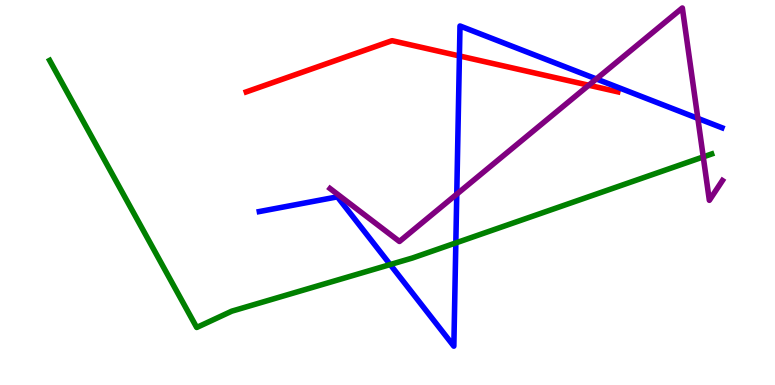[{'lines': ['blue', 'red'], 'intersections': [{'x': 5.93, 'y': 8.55}]}, {'lines': ['green', 'red'], 'intersections': []}, {'lines': ['purple', 'red'], 'intersections': [{'x': 7.6, 'y': 7.79}]}, {'lines': ['blue', 'green'], 'intersections': [{'x': 5.03, 'y': 3.13}, {'x': 5.88, 'y': 3.69}]}, {'lines': ['blue', 'purple'], 'intersections': [{'x': 5.89, 'y': 4.96}, {'x': 7.69, 'y': 7.95}, {'x': 9.0, 'y': 6.93}]}, {'lines': ['green', 'purple'], 'intersections': [{'x': 9.07, 'y': 5.92}]}]